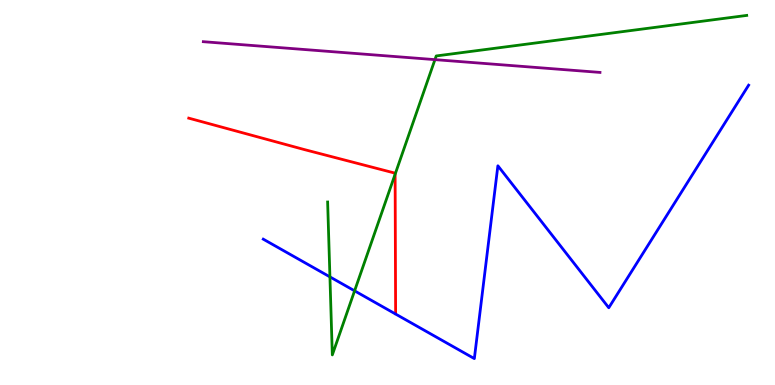[{'lines': ['blue', 'red'], 'intersections': []}, {'lines': ['green', 'red'], 'intersections': [{'x': 5.1, 'y': 5.47}]}, {'lines': ['purple', 'red'], 'intersections': []}, {'lines': ['blue', 'green'], 'intersections': [{'x': 4.26, 'y': 2.81}, {'x': 4.58, 'y': 2.45}]}, {'lines': ['blue', 'purple'], 'intersections': []}, {'lines': ['green', 'purple'], 'intersections': [{'x': 5.61, 'y': 8.45}]}]